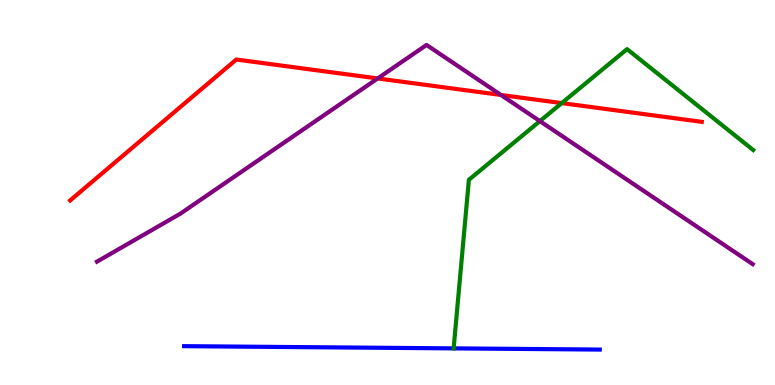[{'lines': ['blue', 'red'], 'intersections': []}, {'lines': ['green', 'red'], 'intersections': [{'x': 7.25, 'y': 7.32}]}, {'lines': ['purple', 'red'], 'intersections': [{'x': 4.87, 'y': 7.96}, {'x': 6.46, 'y': 7.53}]}, {'lines': ['blue', 'green'], 'intersections': []}, {'lines': ['blue', 'purple'], 'intersections': []}, {'lines': ['green', 'purple'], 'intersections': [{'x': 6.97, 'y': 6.85}]}]